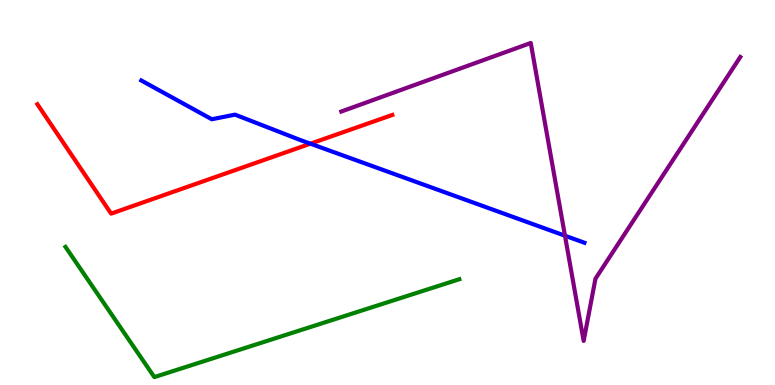[{'lines': ['blue', 'red'], 'intersections': [{'x': 4.01, 'y': 6.27}]}, {'lines': ['green', 'red'], 'intersections': []}, {'lines': ['purple', 'red'], 'intersections': []}, {'lines': ['blue', 'green'], 'intersections': []}, {'lines': ['blue', 'purple'], 'intersections': [{'x': 7.29, 'y': 3.88}]}, {'lines': ['green', 'purple'], 'intersections': []}]